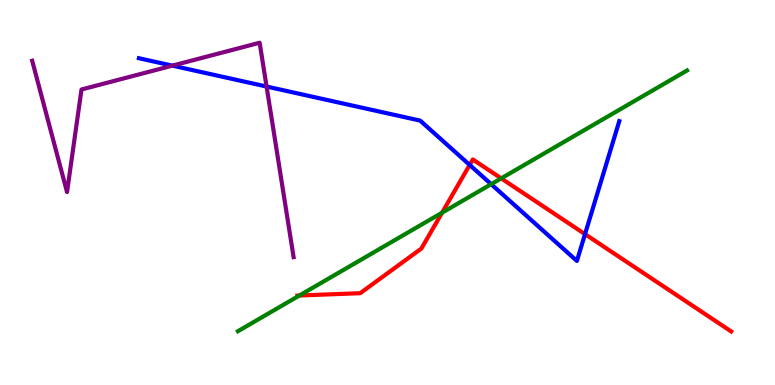[{'lines': ['blue', 'red'], 'intersections': [{'x': 6.06, 'y': 5.72}, {'x': 7.55, 'y': 3.92}]}, {'lines': ['green', 'red'], 'intersections': [{'x': 3.86, 'y': 2.32}, {'x': 5.7, 'y': 4.48}, {'x': 6.47, 'y': 5.37}]}, {'lines': ['purple', 'red'], 'intersections': []}, {'lines': ['blue', 'green'], 'intersections': [{'x': 6.34, 'y': 5.22}]}, {'lines': ['blue', 'purple'], 'intersections': [{'x': 2.22, 'y': 8.29}, {'x': 3.44, 'y': 7.75}]}, {'lines': ['green', 'purple'], 'intersections': []}]